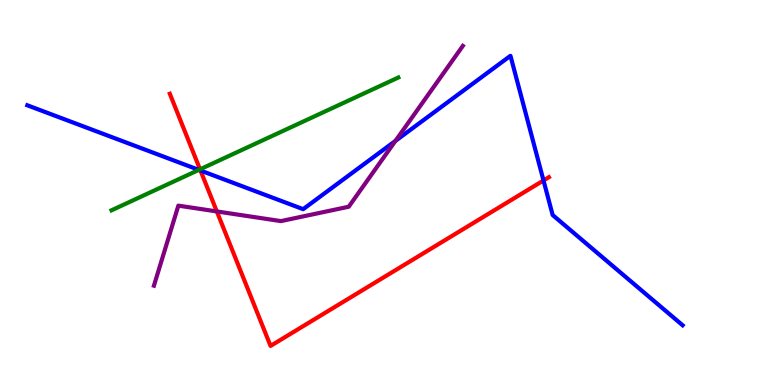[{'lines': ['blue', 'red'], 'intersections': [{'x': 2.59, 'y': 5.57}, {'x': 7.01, 'y': 5.31}]}, {'lines': ['green', 'red'], 'intersections': [{'x': 2.58, 'y': 5.6}]}, {'lines': ['purple', 'red'], 'intersections': [{'x': 2.8, 'y': 4.51}]}, {'lines': ['blue', 'green'], 'intersections': [{'x': 2.57, 'y': 5.59}]}, {'lines': ['blue', 'purple'], 'intersections': [{'x': 5.1, 'y': 6.34}]}, {'lines': ['green', 'purple'], 'intersections': []}]